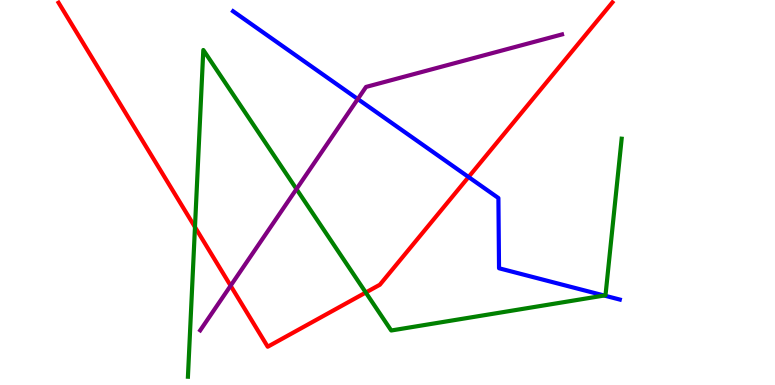[{'lines': ['blue', 'red'], 'intersections': [{'x': 6.05, 'y': 5.4}]}, {'lines': ['green', 'red'], 'intersections': [{'x': 2.52, 'y': 4.1}, {'x': 4.72, 'y': 2.4}]}, {'lines': ['purple', 'red'], 'intersections': [{'x': 2.98, 'y': 2.58}]}, {'lines': ['blue', 'green'], 'intersections': [{'x': 7.8, 'y': 2.32}]}, {'lines': ['blue', 'purple'], 'intersections': [{'x': 4.62, 'y': 7.43}]}, {'lines': ['green', 'purple'], 'intersections': [{'x': 3.83, 'y': 5.09}]}]